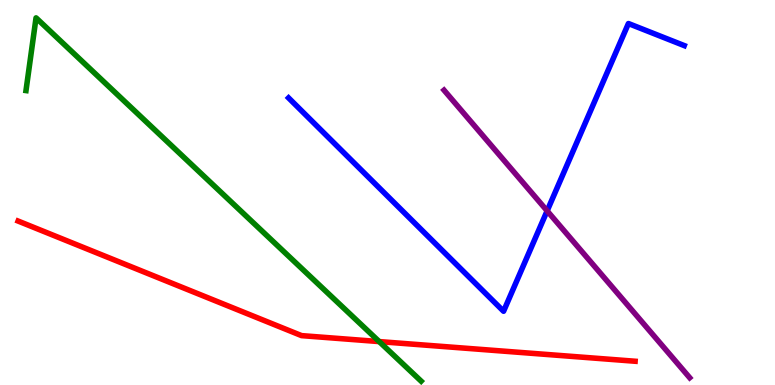[{'lines': ['blue', 'red'], 'intersections': []}, {'lines': ['green', 'red'], 'intersections': [{'x': 4.89, 'y': 1.13}]}, {'lines': ['purple', 'red'], 'intersections': []}, {'lines': ['blue', 'green'], 'intersections': []}, {'lines': ['blue', 'purple'], 'intersections': [{'x': 7.06, 'y': 4.52}]}, {'lines': ['green', 'purple'], 'intersections': []}]